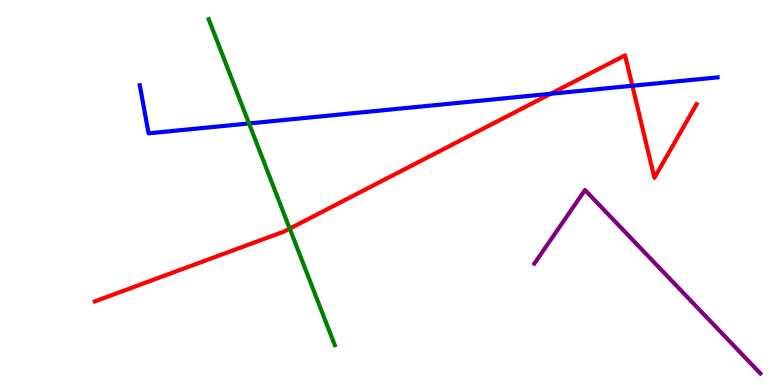[{'lines': ['blue', 'red'], 'intersections': [{'x': 7.11, 'y': 7.56}, {'x': 8.16, 'y': 7.77}]}, {'lines': ['green', 'red'], 'intersections': [{'x': 3.74, 'y': 4.06}]}, {'lines': ['purple', 'red'], 'intersections': []}, {'lines': ['blue', 'green'], 'intersections': [{'x': 3.21, 'y': 6.79}]}, {'lines': ['blue', 'purple'], 'intersections': []}, {'lines': ['green', 'purple'], 'intersections': []}]